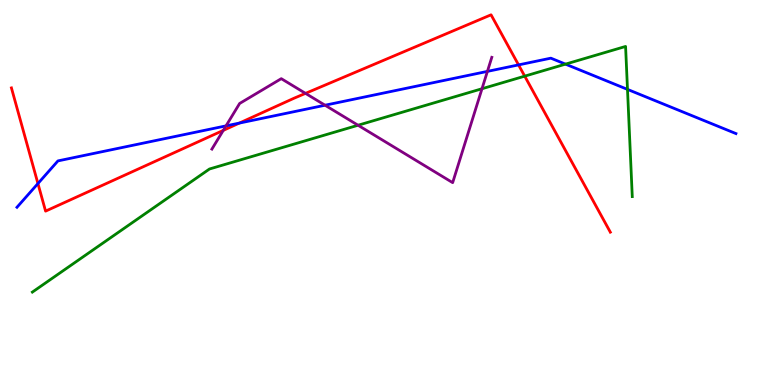[{'lines': ['blue', 'red'], 'intersections': [{'x': 0.489, 'y': 5.23}, {'x': 3.09, 'y': 6.8}, {'x': 6.69, 'y': 8.31}]}, {'lines': ['green', 'red'], 'intersections': [{'x': 6.77, 'y': 8.02}]}, {'lines': ['purple', 'red'], 'intersections': [{'x': 2.88, 'y': 6.61}, {'x': 3.94, 'y': 7.57}]}, {'lines': ['blue', 'green'], 'intersections': [{'x': 7.3, 'y': 8.33}, {'x': 8.1, 'y': 7.68}]}, {'lines': ['blue', 'purple'], 'intersections': [{'x': 2.92, 'y': 6.73}, {'x': 4.19, 'y': 7.27}, {'x': 6.29, 'y': 8.15}]}, {'lines': ['green', 'purple'], 'intersections': [{'x': 4.62, 'y': 6.75}, {'x': 6.22, 'y': 7.7}]}]